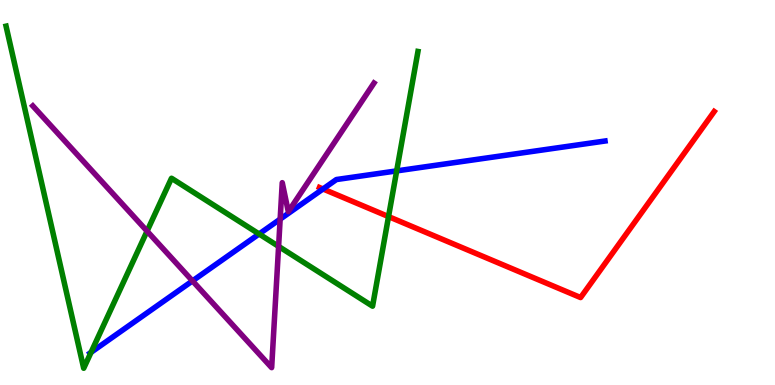[{'lines': ['blue', 'red'], 'intersections': [{'x': 4.17, 'y': 5.09}]}, {'lines': ['green', 'red'], 'intersections': [{'x': 5.01, 'y': 4.37}]}, {'lines': ['purple', 'red'], 'intersections': []}, {'lines': ['blue', 'green'], 'intersections': [{'x': 1.17, 'y': 0.848}, {'x': 3.34, 'y': 3.92}, {'x': 5.12, 'y': 5.56}]}, {'lines': ['blue', 'purple'], 'intersections': [{'x': 2.48, 'y': 2.7}, {'x': 3.61, 'y': 4.31}]}, {'lines': ['green', 'purple'], 'intersections': [{'x': 1.9, 'y': 4.0}, {'x': 3.59, 'y': 3.6}]}]